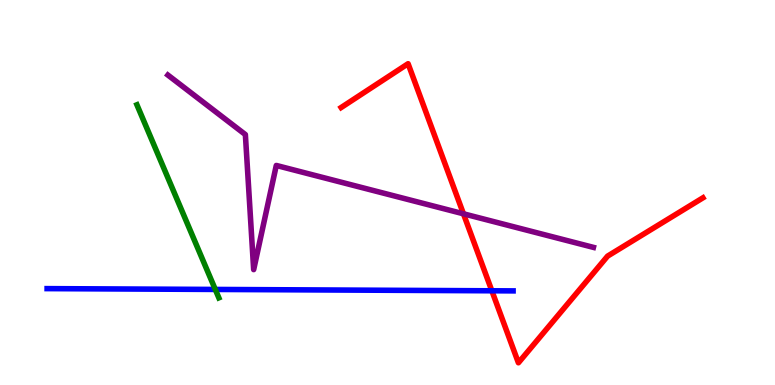[{'lines': ['blue', 'red'], 'intersections': [{'x': 6.35, 'y': 2.45}]}, {'lines': ['green', 'red'], 'intersections': []}, {'lines': ['purple', 'red'], 'intersections': [{'x': 5.98, 'y': 4.45}]}, {'lines': ['blue', 'green'], 'intersections': [{'x': 2.78, 'y': 2.48}]}, {'lines': ['blue', 'purple'], 'intersections': []}, {'lines': ['green', 'purple'], 'intersections': []}]